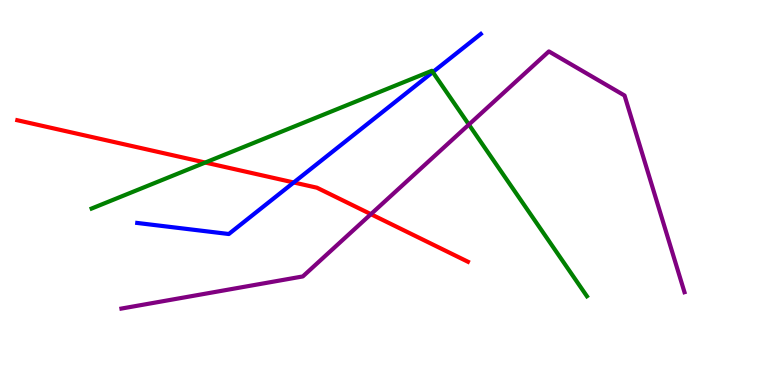[{'lines': ['blue', 'red'], 'intersections': [{'x': 3.79, 'y': 5.26}]}, {'lines': ['green', 'red'], 'intersections': [{'x': 2.65, 'y': 5.78}]}, {'lines': ['purple', 'red'], 'intersections': [{'x': 4.79, 'y': 4.44}]}, {'lines': ['blue', 'green'], 'intersections': [{'x': 5.58, 'y': 8.13}]}, {'lines': ['blue', 'purple'], 'intersections': []}, {'lines': ['green', 'purple'], 'intersections': [{'x': 6.05, 'y': 6.76}]}]